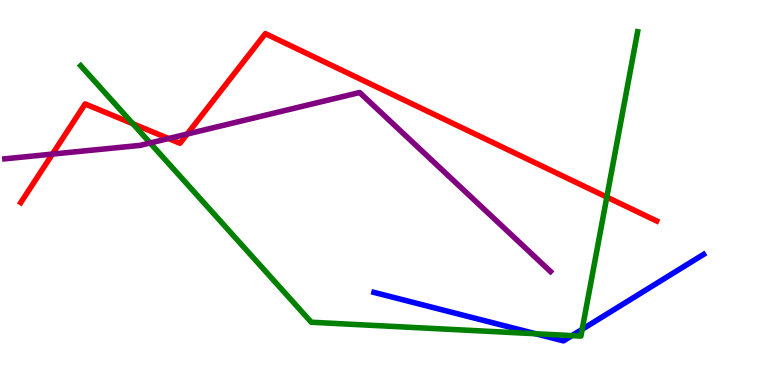[{'lines': ['blue', 'red'], 'intersections': []}, {'lines': ['green', 'red'], 'intersections': [{'x': 1.71, 'y': 6.79}, {'x': 7.83, 'y': 4.88}]}, {'lines': ['purple', 'red'], 'intersections': [{'x': 0.676, 'y': 6.0}, {'x': 2.18, 'y': 6.4}, {'x': 2.42, 'y': 6.52}]}, {'lines': ['blue', 'green'], 'intersections': [{'x': 6.91, 'y': 1.33}, {'x': 7.38, 'y': 1.28}, {'x': 7.51, 'y': 1.45}]}, {'lines': ['blue', 'purple'], 'intersections': []}, {'lines': ['green', 'purple'], 'intersections': [{'x': 1.94, 'y': 6.29}]}]